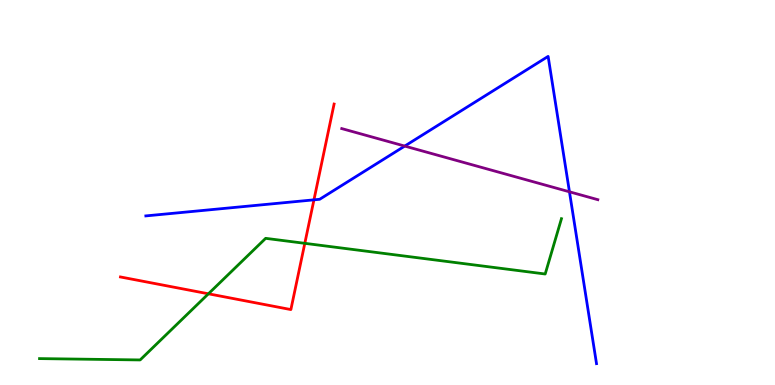[{'lines': ['blue', 'red'], 'intersections': [{'x': 4.05, 'y': 4.81}]}, {'lines': ['green', 'red'], 'intersections': [{'x': 2.69, 'y': 2.37}, {'x': 3.93, 'y': 3.68}]}, {'lines': ['purple', 'red'], 'intersections': []}, {'lines': ['blue', 'green'], 'intersections': []}, {'lines': ['blue', 'purple'], 'intersections': [{'x': 5.22, 'y': 6.21}, {'x': 7.35, 'y': 5.02}]}, {'lines': ['green', 'purple'], 'intersections': []}]